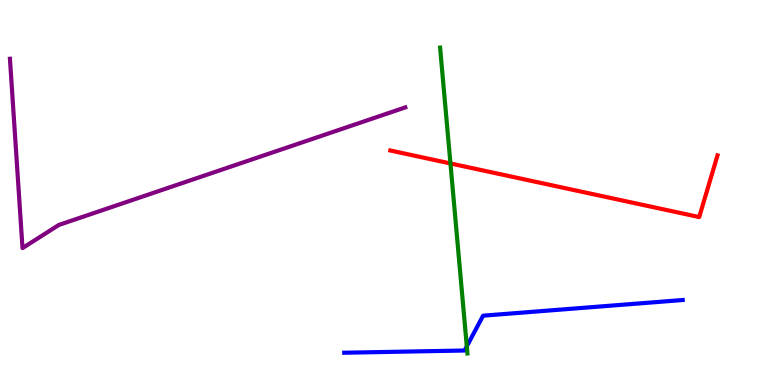[{'lines': ['blue', 'red'], 'intersections': []}, {'lines': ['green', 'red'], 'intersections': [{'x': 5.81, 'y': 5.75}]}, {'lines': ['purple', 'red'], 'intersections': []}, {'lines': ['blue', 'green'], 'intersections': [{'x': 6.02, 'y': 1.0}]}, {'lines': ['blue', 'purple'], 'intersections': []}, {'lines': ['green', 'purple'], 'intersections': []}]